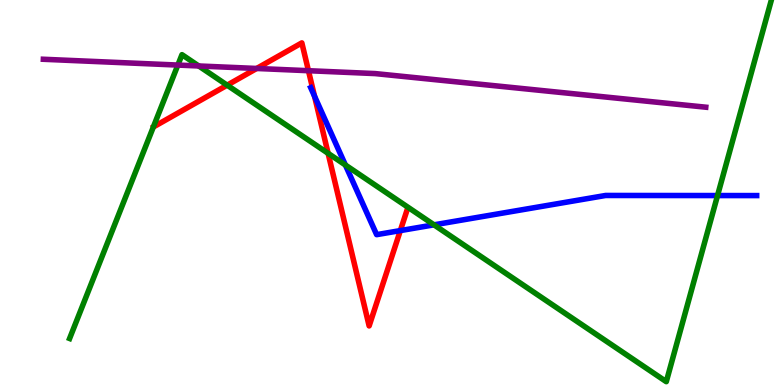[{'lines': ['blue', 'red'], 'intersections': [{'x': 4.06, 'y': 7.5}, {'x': 5.17, 'y': 4.01}]}, {'lines': ['green', 'red'], 'intersections': [{'x': 2.93, 'y': 7.79}, {'x': 4.23, 'y': 6.02}]}, {'lines': ['purple', 'red'], 'intersections': [{'x': 3.31, 'y': 8.22}, {'x': 3.98, 'y': 8.16}]}, {'lines': ['blue', 'green'], 'intersections': [{'x': 4.46, 'y': 5.71}, {'x': 5.6, 'y': 4.16}, {'x': 9.26, 'y': 4.92}]}, {'lines': ['blue', 'purple'], 'intersections': []}, {'lines': ['green', 'purple'], 'intersections': [{'x': 2.29, 'y': 8.31}, {'x': 2.56, 'y': 8.29}]}]